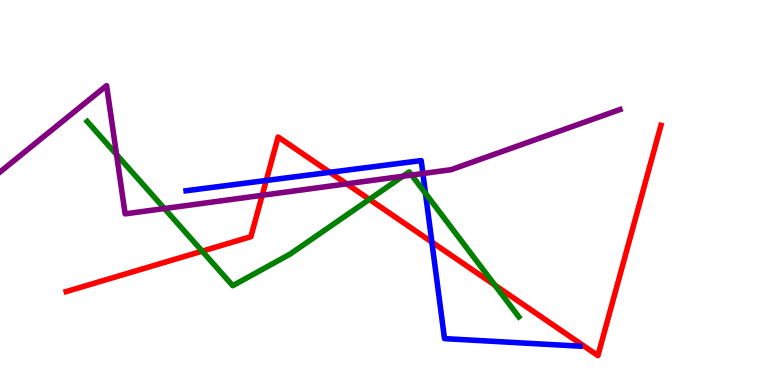[{'lines': ['blue', 'red'], 'intersections': [{'x': 3.44, 'y': 5.31}, {'x': 4.26, 'y': 5.52}, {'x': 5.57, 'y': 3.71}]}, {'lines': ['green', 'red'], 'intersections': [{'x': 2.61, 'y': 3.48}, {'x': 4.77, 'y': 4.82}, {'x': 6.39, 'y': 2.59}]}, {'lines': ['purple', 'red'], 'intersections': [{'x': 3.38, 'y': 4.93}, {'x': 4.47, 'y': 5.22}]}, {'lines': ['blue', 'green'], 'intersections': [{'x': 5.49, 'y': 4.98}]}, {'lines': ['blue', 'purple'], 'intersections': [{'x': 5.46, 'y': 5.49}]}, {'lines': ['green', 'purple'], 'intersections': [{'x': 1.5, 'y': 5.99}, {'x': 2.12, 'y': 4.58}, {'x': 5.2, 'y': 5.42}, {'x': 5.31, 'y': 5.45}]}]